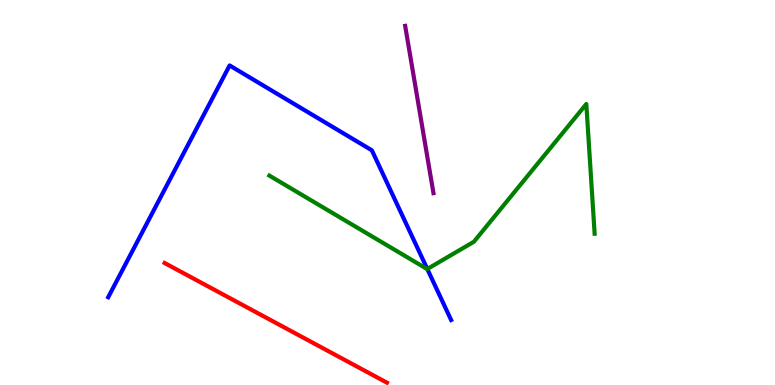[{'lines': ['blue', 'red'], 'intersections': []}, {'lines': ['green', 'red'], 'intersections': []}, {'lines': ['purple', 'red'], 'intersections': []}, {'lines': ['blue', 'green'], 'intersections': [{'x': 5.51, 'y': 3.01}]}, {'lines': ['blue', 'purple'], 'intersections': []}, {'lines': ['green', 'purple'], 'intersections': []}]